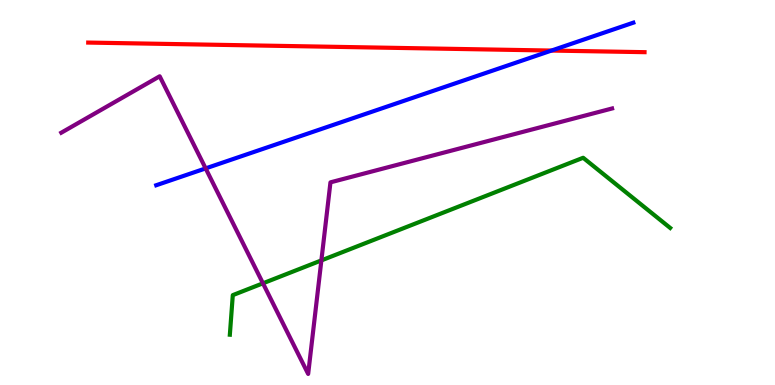[{'lines': ['blue', 'red'], 'intersections': [{'x': 7.12, 'y': 8.69}]}, {'lines': ['green', 'red'], 'intersections': []}, {'lines': ['purple', 'red'], 'intersections': []}, {'lines': ['blue', 'green'], 'intersections': []}, {'lines': ['blue', 'purple'], 'intersections': [{'x': 2.65, 'y': 5.63}]}, {'lines': ['green', 'purple'], 'intersections': [{'x': 3.39, 'y': 2.64}, {'x': 4.15, 'y': 3.24}]}]